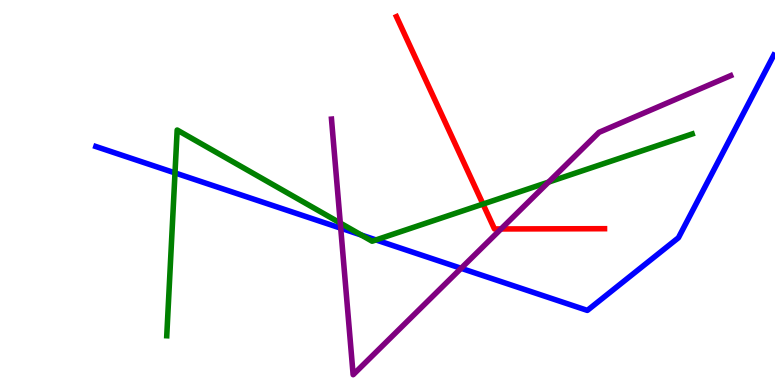[{'lines': ['blue', 'red'], 'intersections': []}, {'lines': ['green', 'red'], 'intersections': [{'x': 6.23, 'y': 4.7}]}, {'lines': ['purple', 'red'], 'intersections': [{'x': 6.46, 'y': 4.05}]}, {'lines': ['blue', 'green'], 'intersections': [{'x': 2.26, 'y': 5.51}, {'x': 4.66, 'y': 3.9}, {'x': 4.85, 'y': 3.77}]}, {'lines': ['blue', 'purple'], 'intersections': [{'x': 4.4, 'y': 4.07}, {'x': 5.95, 'y': 3.03}]}, {'lines': ['green', 'purple'], 'intersections': [{'x': 4.39, 'y': 4.21}, {'x': 7.08, 'y': 5.27}]}]